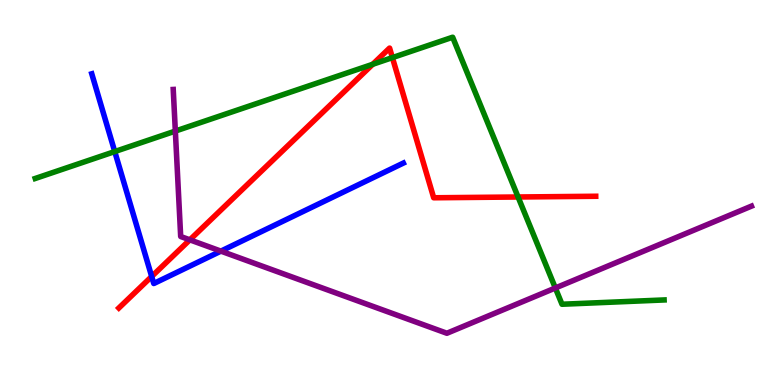[{'lines': ['blue', 'red'], 'intersections': [{'x': 1.96, 'y': 2.82}]}, {'lines': ['green', 'red'], 'intersections': [{'x': 4.81, 'y': 8.33}, {'x': 5.06, 'y': 8.5}, {'x': 6.68, 'y': 4.88}]}, {'lines': ['purple', 'red'], 'intersections': [{'x': 2.45, 'y': 3.77}]}, {'lines': ['blue', 'green'], 'intersections': [{'x': 1.48, 'y': 6.06}]}, {'lines': ['blue', 'purple'], 'intersections': [{'x': 2.85, 'y': 3.48}]}, {'lines': ['green', 'purple'], 'intersections': [{'x': 2.26, 'y': 6.6}, {'x': 7.17, 'y': 2.52}]}]